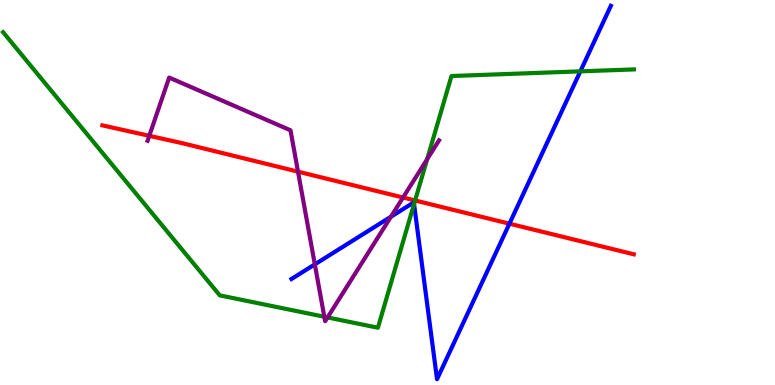[{'lines': ['blue', 'red'], 'intersections': [{'x': 6.57, 'y': 4.19}]}, {'lines': ['green', 'red'], 'intersections': [{'x': 5.36, 'y': 4.79}]}, {'lines': ['purple', 'red'], 'intersections': [{'x': 1.93, 'y': 6.47}, {'x': 3.85, 'y': 5.54}, {'x': 5.2, 'y': 4.87}]}, {'lines': ['blue', 'green'], 'intersections': [{'x': 5.34, 'y': 4.7}, {'x': 7.49, 'y': 8.15}]}, {'lines': ['blue', 'purple'], 'intersections': [{'x': 4.06, 'y': 3.13}, {'x': 5.04, 'y': 4.37}]}, {'lines': ['green', 'purple'], 'intersections': [{'x': 4.18, 'y': 1.77}, {'x': 4.23, 'y': 1.76}, {'x': 5.51, 'y': 5.86}]}]